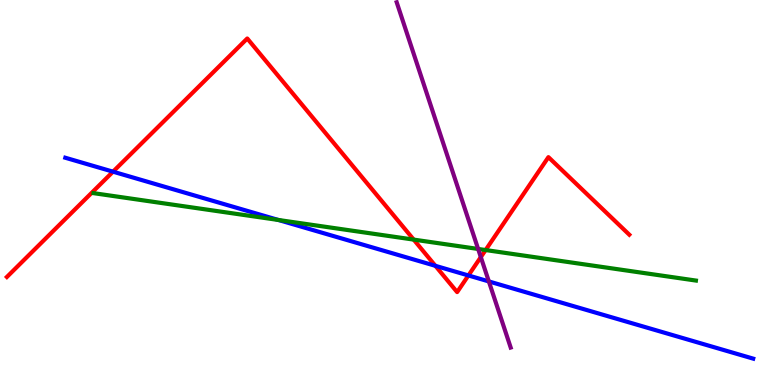[{'lines': ['blue', 'red'], 'intersections': [{'x': 1.46, 'y': 5.54}, {'x': 5.62, 'y': 3.1}, {'x': 6.04, 'y': 2.85}]}, {'lines': ['green', 'red'], 'intersections': [{'x': 5.34, 'y': 3.78}, {'x': 6.27, 'y': 3.51}]}, {'lines': ['purple', 'red'], 'intersections': [{'x': 6.2, 'y': 3.32}]}, {'lines': ['blue', 'green'], 'intersections': [{'x': 3.59, 'y': 4.29}]}, {'lines': ['blue', 'purple'], 'intersections': [{'x': 6.31, 'y': 2.69}]}, {'lines': ['green', 'purple'], 'intersections': [{'x': 6.17, 'y': 3.53}]}]